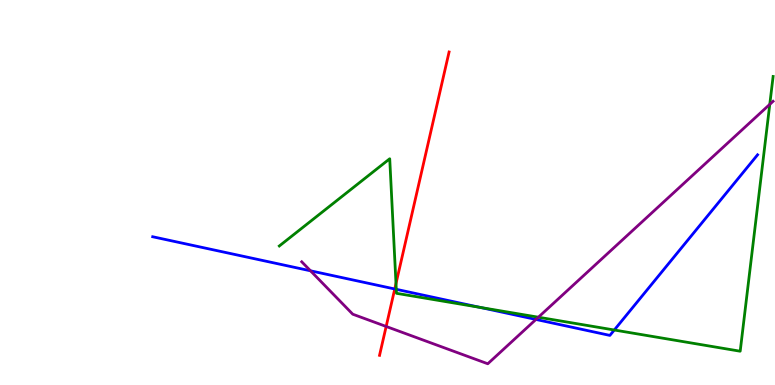[{'lines': ['blue', 'red'], 'intersections': [{'x': 5.09, 'y': 2.49}]}, {'lines': ['green', 'red'], 'intersections': [{'x': 5.11, 'y': 2.63}]}, {'lines': ['purple', 'red'], 'intersections': [{'x': 4.98, 'y': 1.52}]}, {'lines': ['blue', 'green'], 'intersections': [{'x': 5.11, 'y': 2.49}, {'x': 6.19, 'y': 2.02}, {'x': 7.93, 'y': 1.43}]}, {'lines': ['blue', 'purple'], 'intersections': [{'x': 4.01, 'y': 2.97}, {'x': 6.92, 'y': 1.7}]}, {'lines': ['green', 'purple'], 'intersections': [{'x': 6.95, 'y': 1.76}, {'x': 9.93, 'y': 7.29}]}]